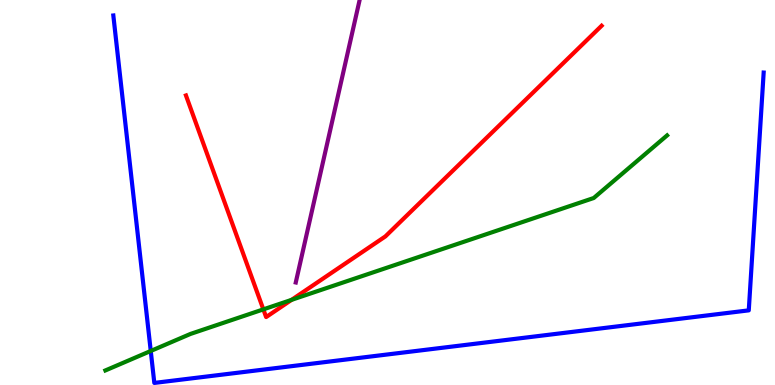[{'lines': ['blue', 'red'], 'intersections': []}, {'lines': ['green', 'red'], 'intersections': [{'x': 3.4, 'y': 1.96}, {'x': 3.76, 'y': 2.21}]}, {'lines': ['purple', 'red'], 'intersections': []}, {'lines': ['blue', 'green'], 'intersections': [{'x': 1.95, 'y': 0.884}]}, {'lines': ['blue', 'purple'], 'intersections': []}, {'lines': ['green', 'purple'], 'intersections': []}]